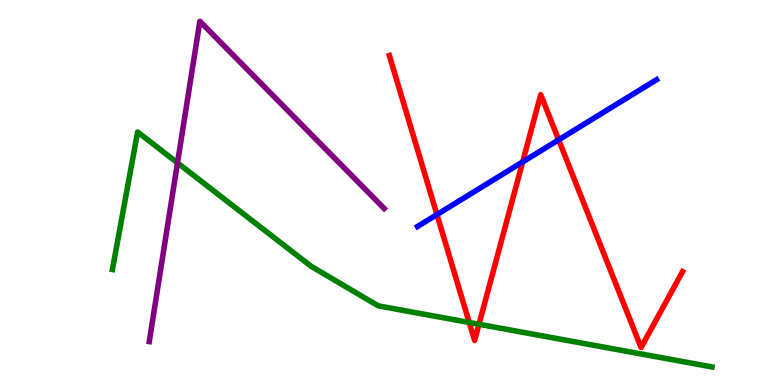[{'lines': ['blue', 'red'], 'intersections': [{'x': 5.64, 'y': 4.43}, {'x': 6.74, 'y': 5.79}, {'x': 7.21, 'y': 6.37}]}, {'lines': ['green', 'red'], 'intersections': [{'x': 6.05, 'y': 1.62}, {'x': 6.18, 'y': 1.58}]}, {'lines': ['purple', 'red'], 'intersections': []}, {'lines': ['blue', 'green'], 'intersections': []}, {'lines': ['blue', 'purple'], 'intersections': []}, {'lines': ['green', 'purple'], 'intersections': [{'x': 2.29, 'y': 5.77}]}]